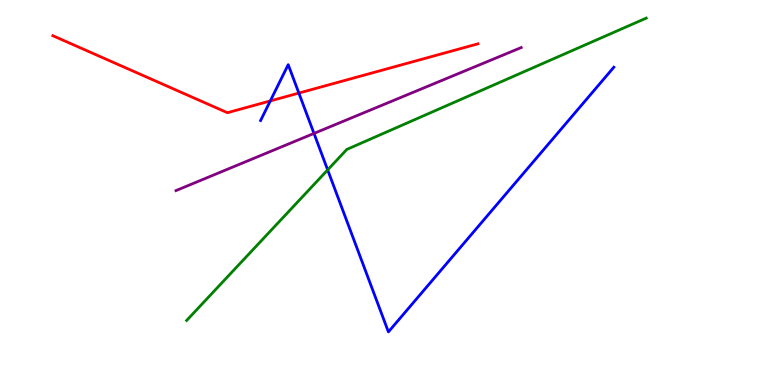[{'lines': ['blue', 'red'], 'intersections': [{'x': 3.49, 'y': 7.38}, {'x': 3.86, 'y': 7.58}]}, {'lines': ['green', 'red'], 'intersections': []}, {'lines': ['purple', 'red'], 'intersections': []}, {'lines': ['blue', 'green'], 'intersections': [{'x': 4.23, 'y': 5.59}]}, {'lines': ['blue', 'purple'], 'intersections': [{'x': 4.05, 'y': 6.53}]}, {'lines': ['green', 'purple'], 'intersections': []}]